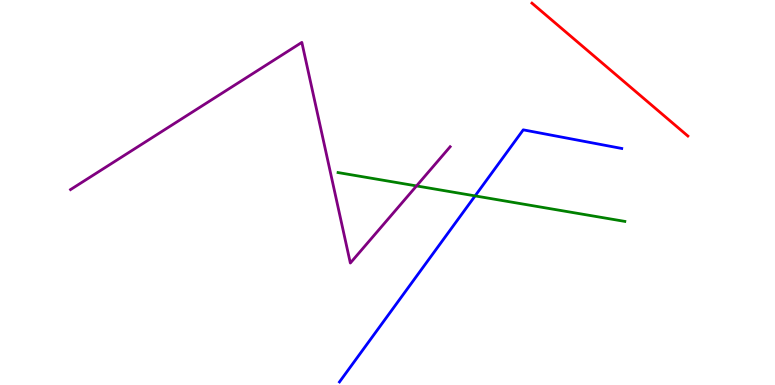[{'lines': ['blue', 'red'], 'intersections': []}, {'lines': ['green', 'red'], 'intersections': []}, {'lines': ['purple', 'red'], 'intersections': []}, {'lines': ['blue', 'green'], 'intersections': [{'x': 6.13, 'y': 4.91}]}, {'lines': ['blue', 'purple'], 'intersections': []}, {'lines': ['green', 'purple'], 'intersections': [{'x': 5.37, 'y': 5.17}]}]